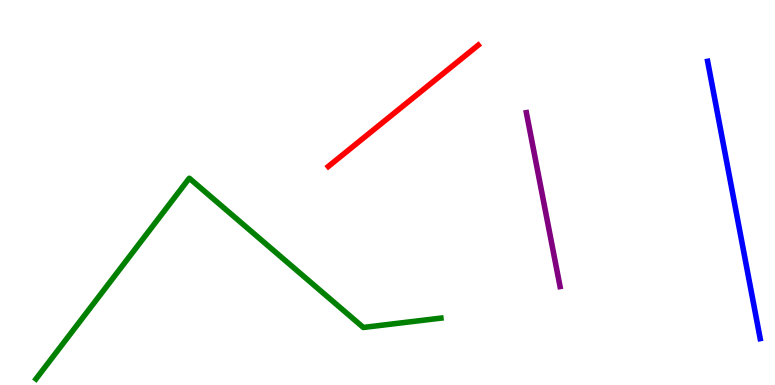[{'lines': ['blue', 'red'], 'intersections': []}, {'lines': ['green', 'red'], 'intersections': []}, {'lines': ['purple', 'red'], 'intersections': []}, {'lines': ['blue', 'green'], 'intersections': []}, {'lines': ['blue', 'purple'], 'intersections': []}, {'lines': ['green', 'purple'], 'intersections': []}]